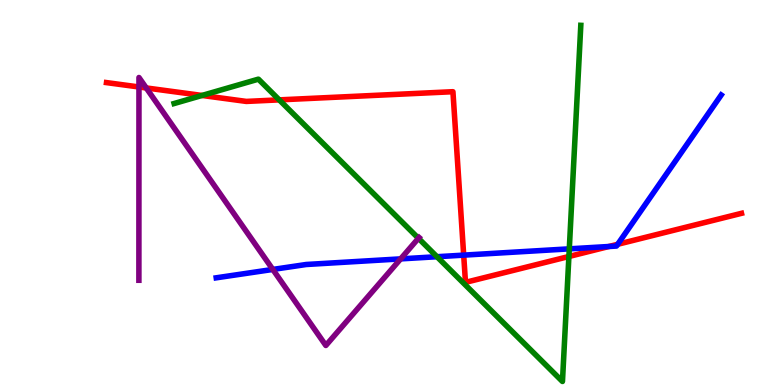[{'lines': ['blue', 'red'], 'intersections': [{'x': 5.98, 'y': 3.37}, {'x': 7.86, 'y': 3.6}, {'x': 7.97, 'y': 3.65}]}, {'lines': ['green', 'red'], 'intersections': [{'x': 2.61, 'y': 7.52}, {'x': 3.6, 'y': 7.41}, {'x': 7.34, 'y': 3.34}]}, {'lines': ['purple', 'red'], 'intersections': [{'x': 1.79, 'y': 7.74}, {'x': 1.89, 'y': 7.72}]}, {'lines': ['blue', 'green'], 'intersections': [{'x': 5.64, 'y': 3.33}, {'x': 7.35, 'y': 3.54}]}, {'lines': ['blue', 'purple'], 'intersections': [{'x': 3.52, 'y': 3.0}, {'x': 5.17, 'y': 3.28}]}, {'lines': ['green', 'purple'], 'intersections': [{'x': 5.4, 'y': 3.81}]}]